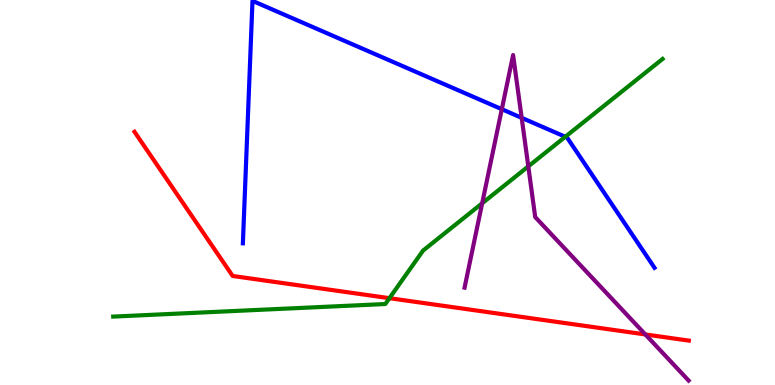[{'lines': ['blue', 'red'], 'intersections': []}, {'lines': ['green', 'red'], 'intersections': [{'x': 5.02, 'y': 2.26}]}, {'lines': ['purple', 'red'], 'intersections': [{'x': 8.33, 'y': 1.31}]}, {'lines': ['blue', 'green'], 'intersections': [{'x': 7.29, 'y': 6.45}]}, {'lines': ['blue', 'purple'], 'intersections': [{'x': 6.47, 'y': 7.16}, {'x': 6.73, 'y': 6.94}]}, {'lines': ['green', 'purple'], 'intersections': [{'x': 6.22, 'y': 4.72}, {'x': 6.82, 'y': 5.68}]}]